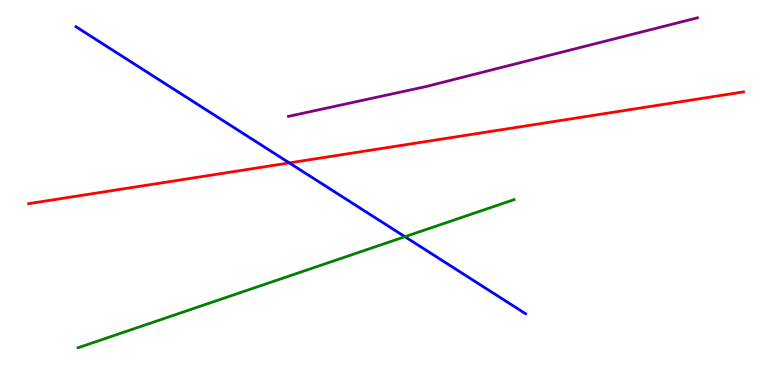[{'lines': ['blue', 'red'], 'intersections': [{'x': 3.73, 'y': 5.77}]}, {'lines': ['green', 'red'], 'intersections': []}, {'lines': ['purple', 'red'], 'intersections': []}, {'lines': ['blue', 'green'], 'intersections': [{'x': 5.23, 'y': 3.85}]}, {'lines': ['blue', 'purple'], 'intersections': []}, {'lines': ['green', 'purple'], 'intersections': []}]